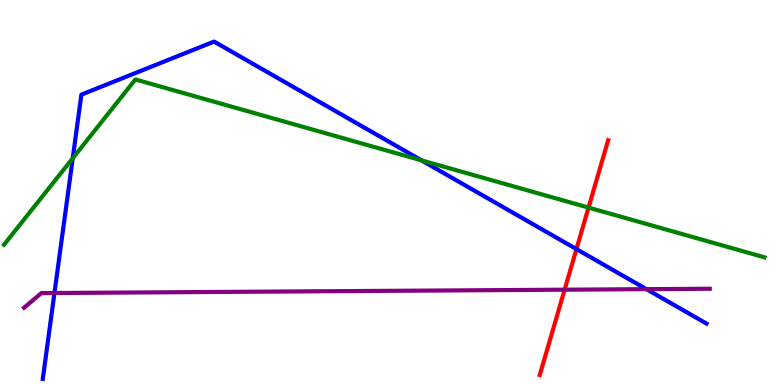[{'lines': ['blue', 'red'], 'intersections': [{'x': 7.44, 'y': 3.53}]}, {'lines': ['green', 'red'], 'intersections': [{'x': 7.59, 'y': 4.61}]}, {'lines': ['purple', 'red'], 'intersections': [{'x': 7.29, 'y': 2.48}]}, {'lines': ['blue', 'green'], 'intersections': [{'x': 0.939, 'y': 5.89}, {'x': 5.44, 'y': 5.83}]}, {'lines': ['blue', 'purple'], 'intersections': [{'x': 0.703, 'y': 2.39}, {'x': 8.34, 'y': 2.49}]}, {'lines': ['green', 'purple'], 'intersections': []}]